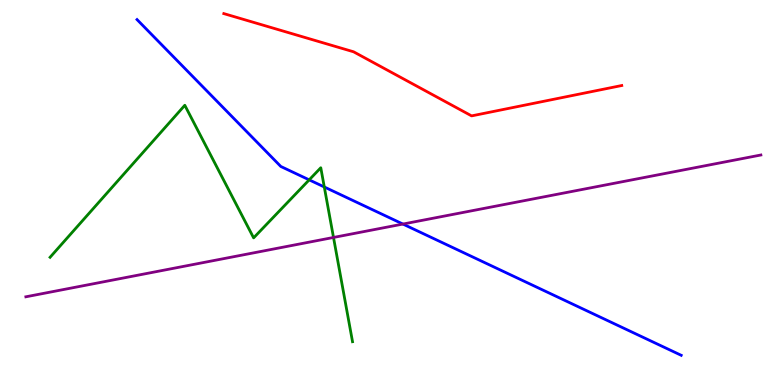[{'lines': ['blue', 'red'], 'intersections': []}, {'lines': ['green', 'red'], 'intersections': []}, {'lines': ['purple', 'red'], 'intersections': []}, {'lines': ['blue', 'green'], 'intersections': [{'x': 3.99, 'y': 5.33}, {'x': 4.18, 'y': 5.14}]}, {'lines': ['blue', 'purple'], 'intersections': [{'x': 5.2, 'y': 4.18}]}, {'lines': ['green', 'purple'], 'intersections': [{'x': 4.3, 'y': 3.83}]}]